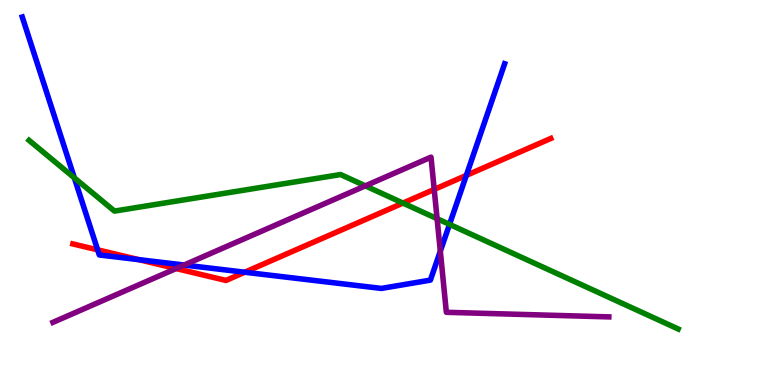[{'lines': ['blue', 'red'], 'intersections': [{'x': 1.26, 'y': 3.51}, {'x': 1.79, 'y': 3.26}, {'x': 3.16, 'y': 2.93}, {'x': 6.02, 'y': 5.44}]}, {'lines': ['green', 'red'], 'intersections': [{'x': 5.2, 'y': 4.73}]}, {'lines': ['purple', 'red'], 'intersections': [{'x': 2.27, 'y': 3.02}, {'x': 5.6, 'y': 5.08}]}, {'lines': ['blue', 'green'], 'intersections': [{'x': 0.959, 'y': 5.38}, {'x': 5.8, 'y': 4.17}]}, {'lines': ['blue', 'purple'], 'intersections': [{'x': 2.38, 'y': 3.12}, {'x': 5.68, 'y': 3.48}]}, {'lines': ['green', 'purple'], 'intersections': [{'x': 4.71, 'y': 5.17}, {'x': 5.64, 'y': 4.32}]}]